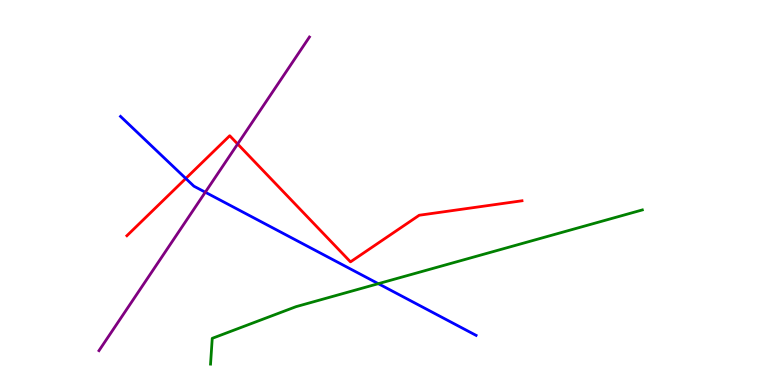[{'lines': ['blue', 'red'], 'intersections': [{'x': 2.4, 'y': 5.36}]}, {'lines': ['green', 'red'], 'intersections': []}, {'lines': ['purple', 'red'], 'intersections': [{'x': 3.07, 'y': 6.26}]}, {'lines': ['blue', 'green'], 'intersections': [{'x': 4.88, 'y': 2.63}]}, {'lines': ['blue', 'purple'], 'intersections': [{'x': 2.65, 'y': 5.01}]}, {'lines': ['green', 'purple'], 'intersections': []}]